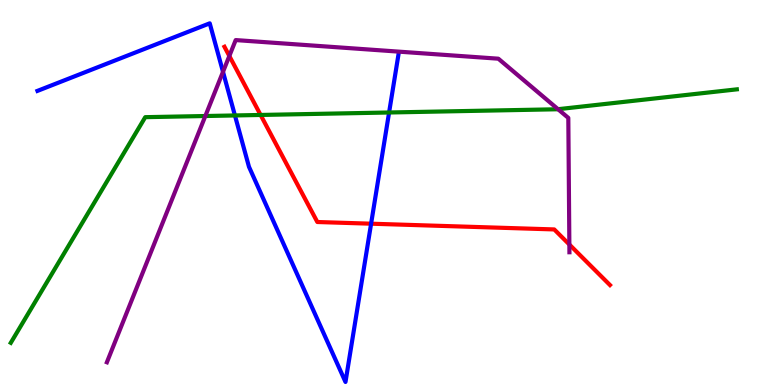[{'lines': ['blue', 'red'], 'intersections': [{'x': 4.79, 'y': 4.19}]}, {'lines': ['green', 'red'], 'intersections': [{'x': 3.36, 'y': 7.01}]}, {'lines': ['purple', 'red'], 'intersections': [{'x': 2.96, 'y': 8.55}, {'x': 7.35, 'y': 3.65}]}, {'lines': ['blue', 'green'], 'intersections': [{'x': 3.03, 'y': 7.0}, {'x': 5.02, 'y': 7.08}]}, {'lines': ['blue', 'purple'], 'intersections': [{'x': 2.88, 'y': 8.13}]}, {'lines': ['green', 'purple'], 'intersections': [{'x': 2.65, 'y': 6.99}, {'x': 7.2, 'y': 7.16}]}]